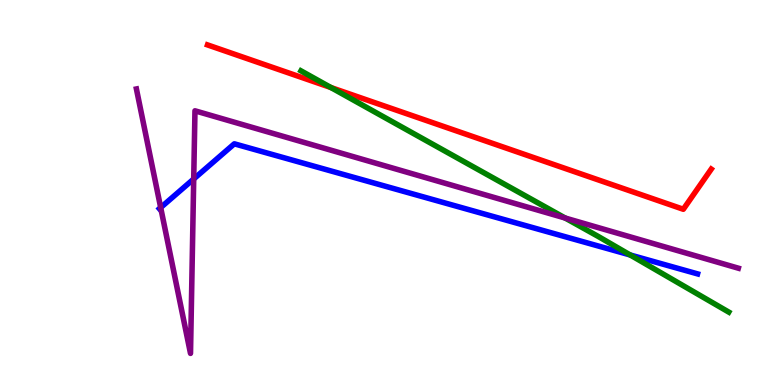[{'lines': ['blue', 'red'], 'intersections': []}, {'lines': ['green', 'red'], 'intersections': [{'x': 4.27, 'y': 7.73}]}, {'lines': ['purple', 'red'], 'intersections': []}, {'lines': ['blue', 'green'], 'intersections': [{'x': 8.13, 'y': 3.38}]}, {'lines': ['blue', 'purple'], 'intersections': [{'x': 2.07, 'y': 4.61}, {'x': 2.5, 'y': 5.35}]}, {'lines': ['green', 'purple'], 'intersections': [{'x': 7.29, 'y': 4.34}]}]